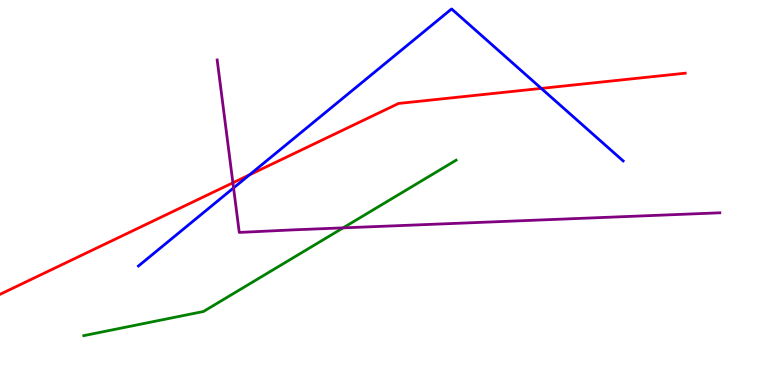[{'lines': ['blue', 'red'], 'intersections': [{'x': 3.22, 'y': 5.46}, {'x': 6.98, 'y': 7.7}]}, {'lines': ['green', 'red'], 'intersections': []}, {'lines': ['purple', 'red'], 'intersections': [{'x': 3.01, 'y': 5.25}]}, {'lines': ['blue', 'green'], 'intersections': []}, {'lines': ['blue', 'purple'], 'intersections': [{'x': 3.01, 'y': 5.12}]}, {'lines': ['green', 'purple'], 'intersections': [{'x': 4.43, 'y': 4.08}]}]